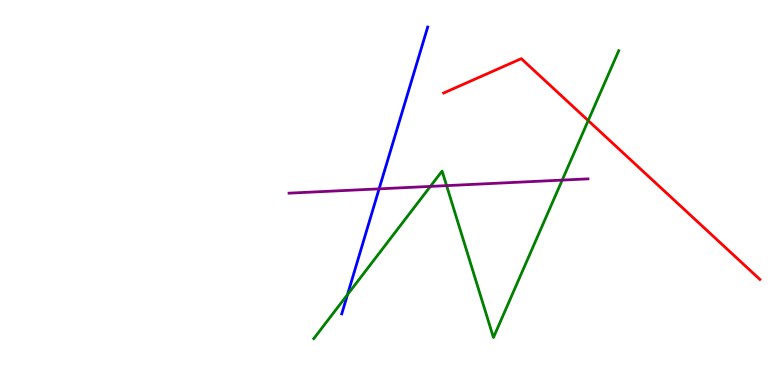[{'lines': ['blue', 'red'], 'intersections': []}, {'lines': ['green', 'red'], 'intersections': [{'x': 7.59, 'y': 6.87}]}, {'lines': ['purple', 'red'], 'intersections': []}, {'lines': ['blue', 'green'], 'intersections': [{'x': 4.48, 'y': 2.35}]}, {'lines': ['blue', 'purple'], 'intersections': [{'x': 4.89, 'y': 5.09}]}, {'lines': ['green', 'purple'], 'intersections': [{'x': 5.55, 'y': 5.16}, {'x': 5.76, 'y': 5.18}, {'x': 7.25, 'y': 5.32}]}]